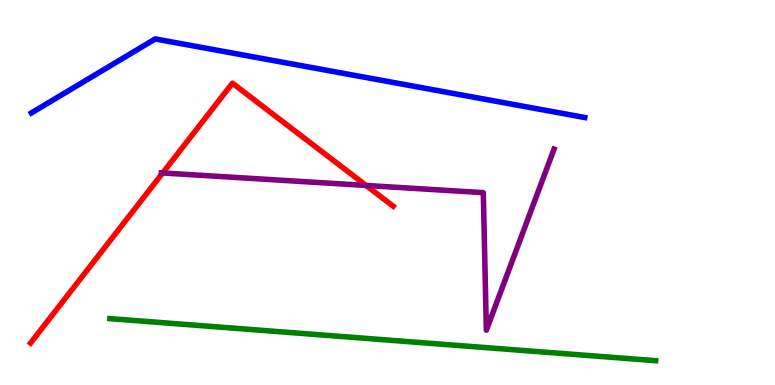[{'lines': ['blue', 'red'], 'intersections': []}, {'lines': ['green', 'red'], 'intersections': []}, {'lines': ['purple', 'red'], 'intersections': [{'x': 2.1, 'y': 5.51}, {'x': 4.72, 'y': 5.18}]}, {'lines': ['blue', 'green'], 'intersections': []}, {'lines': ['blue', 'purple'], 'intersections': []}, {'lines': ['green', 'purple'], 'intersections': []}]